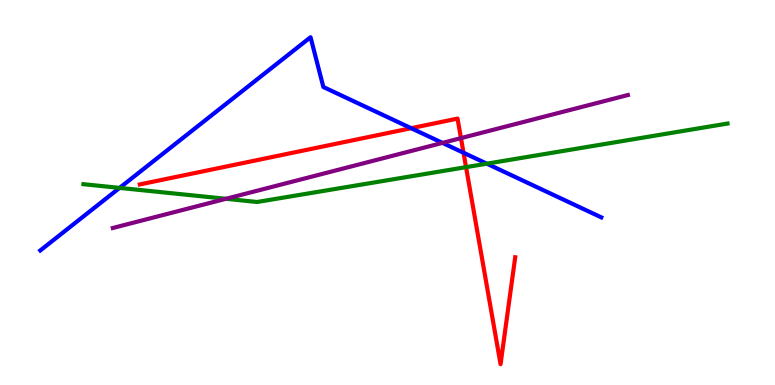[{'lines': ['blue', 'red'], 'intersections': [{'x': 5.31, 'y': 6.67}, {'x': 5.98, 'y': 6.03}]}, {'lines': ['green', 'red'], 'intersections': [{'x': 6.01, 'y': 5.66}]}, {'lines': ['purple', 'red'], 'intersections': [{'x': 5.95, 'y': 6.41}]}, {'lines': ['blue', 'green'], 'intersections': [{'x': 1.54, 'y': 5.12}, {'x': 6.28, 'y': 5.75}]}, {'lines': ['blue', 'purple'], 'intersections': [{'x': 5.71, 'y': 6.29}]}, {'lines': ['green', 'purple'], 'intersections': [{'x': 2.92, 'y': 4.84}]}]